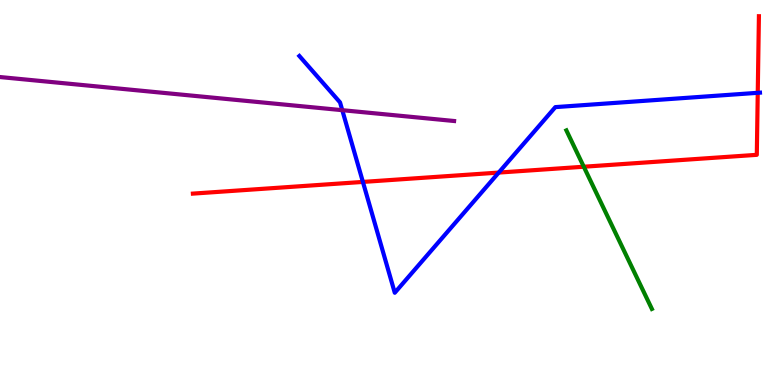[{'lines': ['blue', 'red'], 'intersections': [{'x': 4.68, 'y': 5.27}, {'x': 6.44, 'y': 5.52}, {'x': 9.78, 'y': 7.59}]}, {'lines': ['green', 'red'], 'intersections': [{'x': 7.53, 'y': 5.67}]}, {'lines': ['purple', 'red'], 'intersections': []}, {'lines': ['blue', 'green'], 'intersections': []}, {'lines': ['blue', 'purple'], 'intersections': [{'x': 4.42, 'y': 7.14}]}, {'lines': ['green', 'purple'], 'intersections': []}]